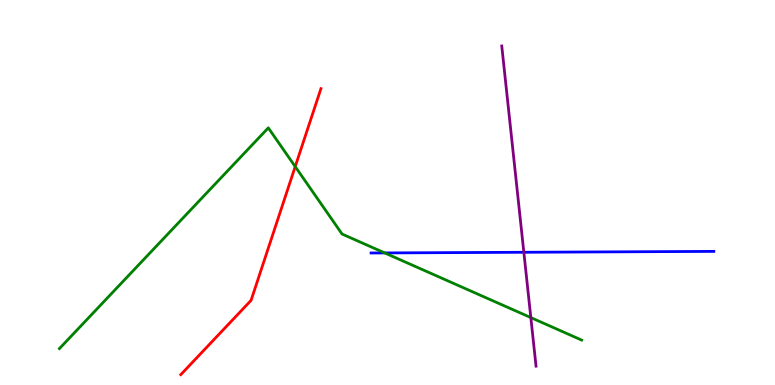[{'lines': ['blue', 'red'], 'intersections': []}, {'lines': ['green', 'red'], 'intersections': [{'x': 3.81, 'y': 5.67}]}, {'lines': ['purple', 'red'], 'intersections': []}, {'lines': ['blue', 'green'], 'intersections': [{'x': 4.96, 'y': 3.43}]}, {'lines': ['blue', 'purple'], 'intersections': [{'x': 6.76, 'y': 3.45}]}, {'lines': ['green', 'purple'], 'intersections': [{'x': 6.85, 'y': 1.75}]}]